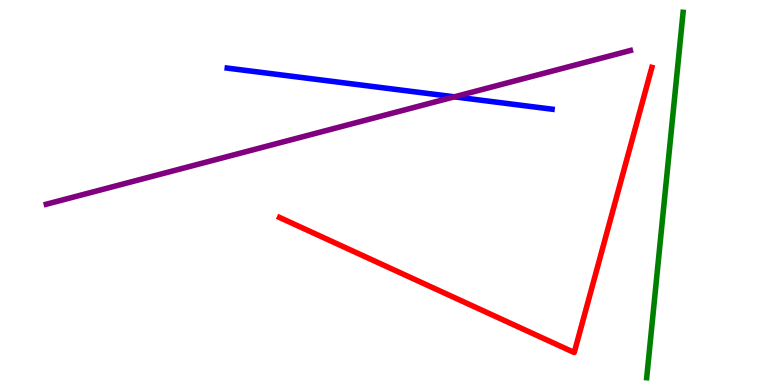[{'lines': ['blue', 'red'], 'intersections': []}, {'lines': ['green', 'red'], 'intersections': []}, {'lines': ['purple', 'red'], 'intersections': []}, {'lines': ['blue', 'green'], 'intersections': []}, {'lines': ['blue', 'purple'], 'intersections': [{'x': 5.86, 'y': 7.48}]}, {'lines': ['green', 'purple'], 'intersections': []}]